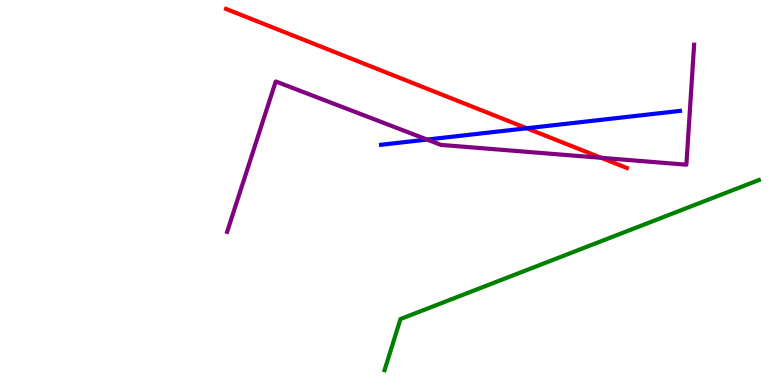[{'lines': ['blue', 'red'], 'intersections': [{'x': 6.8, 'y': 6.67}]}, {'lines': ['green', 'red'], 'intersections': []}, {'lines': ['purple', 'red'], 'intersections': [{'x': 7.76, 'y': 5.9}]}, {'lines': ['blue', 'green'], 'intersections': []}, {'lines': ['blue', 'purple'], 'intersections': [{'x': 5.51, 'y': 6.38}]}, {'lines': ['green', 'purple'], 'intersections': []}]